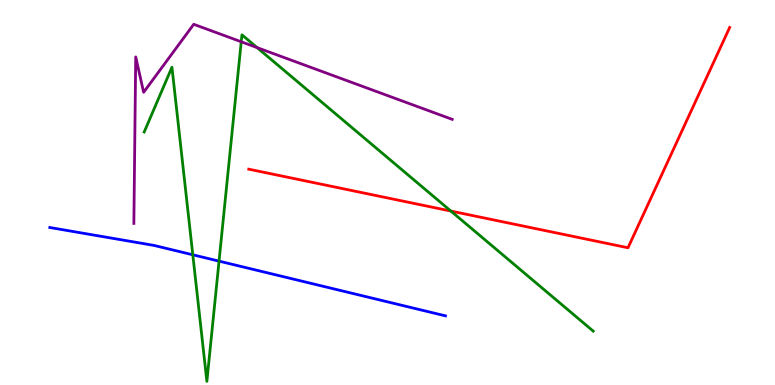[{'lines': ['blue', 'red'], 'intersections': []}, {'lines': ['green', 'red'], 'intersections': [{'x': 5.82, 'y': 4.52}]}, {'lines': ['purple', 'red'], 'intersections': []}, {'lines': ['blue', 'green'], 'intersections': [{'x': 2.49, 'y': 3.38}, {'x': 2.83, 'y': 3.22}]}, {'lines': ['blue', 'purple'], 'intersections': []}, {'lines': ['green', 'purple'], 'intersections': [{'x': 3.11, 'y': 8.92}, {'x': 3.32, 'y': 8.76}]}]